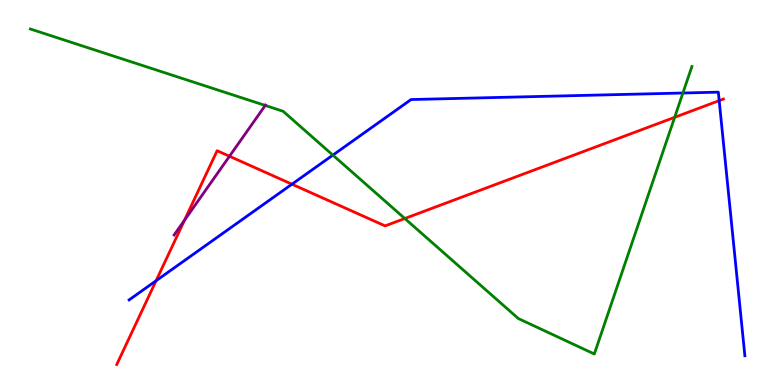[{'lines': ['blue', 'red'], 'intersections': [{'x': 2.01, 'y': 2.71}, {'x': 3.77, 'y': 5.22}, {'x': 9.28, 'y': 7.39}]}, {'lines': ['green', 'red'], 'intersections': [{'x': 5.22, 'y': 4.32}, {'x': 8.71, 'y': 6.95}]}, {'lines': ['purple', 'red'], 'intersections': [{'x': 2.38, 'y': 4.28}, {'x': 2.96, 'y': 5.94}]}, {'lines': ['blue', 'green'], 'intersections': [{'x': 4.3, 'y': 5.97}, {'x': 8.81, 'y': 7.58}]}, {'lines': ['blue', 'purple'], 'intersections': []}, {'lines': ['green', 'purple'], 'intersections': [{'x': 3.42, 'y': 7.26}]}]